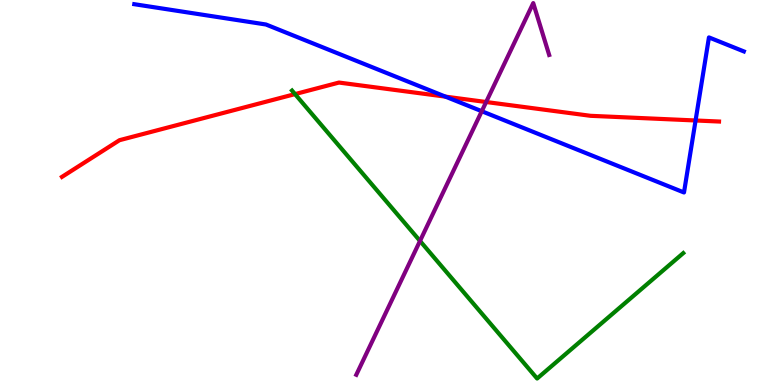[{'lines': ['blue', 'red'], 'intersections': [{'x': 5.75, 'y': 7.49}, {'x': 8.98, 'y': 6.87}]}, {'lines': ['green', 'red'], 'intersections': [{'x': 3.81, 'y': 7.56}]}, {'lines': ['purple', 'red'], 'intersections': [{'x': 6.27, 'y': 7.35}]}, {'lines': ['blue', 'green'], 'intersections': []}, {'lines': ['blue', 'purple'], 'intersections': [{'x': 6.22, 'y': 7.11}]}, {'lines': ['green', 'purple'], 'intersections': [{'x': 5.42, 'y': 3.74}]}]